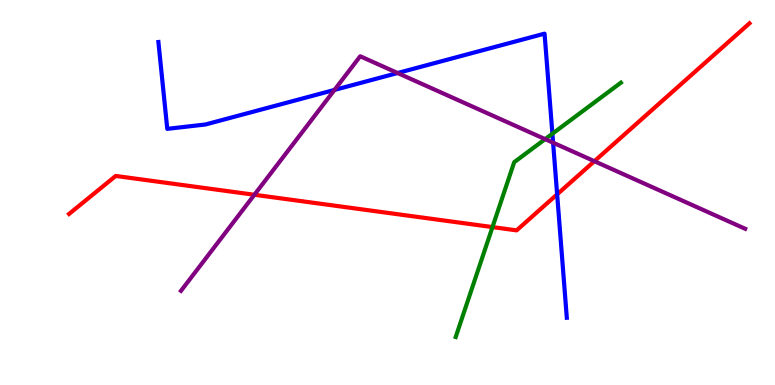[{'lines': ['blue', 'red'], 'intersections': [{'x': 7.19, 'y': 4.95}]}, {'lines': ['green', 'red'], 'intersections': [{'x': 6.35, 'y': 4.1}]}, {'lines': ['purple', 'red'], 'intersections': [{'x': 3.28, 'y': 4.94}, {'x': 7.67, 'y': 5.81}]}, {'lines': ['blue', 'green'], 'intersections': [{'x': 7.13, 'y': 6.53}]}, {'lines': ['blue', 'purple'], 'intersections': [{'x': 4.32, 'y': 7.66}, {'x': 5.13, 'y': 8.1}, {'x': 7.14, 'y': 6.29}]}, {'lines': ['green', 'purple'], 'intersections': [{'x': 7.03, 'y': 6.39}]}]